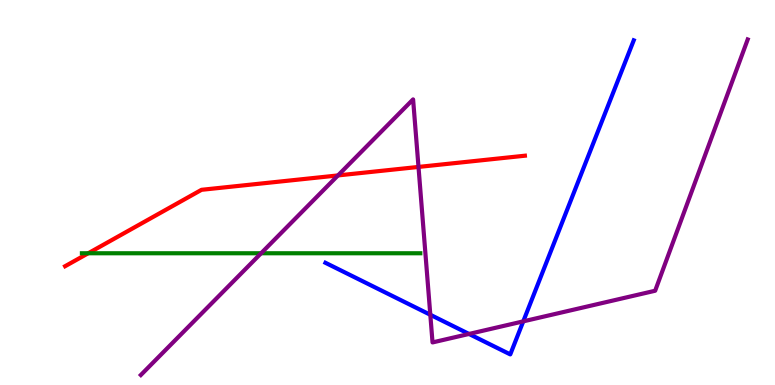[{'lines': ['blue', 'red'], 'intersections': []}, {'lines': ['green', 'red'], 'intersections': [{'x': 1.14, 'y': 3.42}]}, {'lines': ['purple', 'red'], 'intersections': [{'x': 4.36, 'y': 5.44}, {'x': 5.4, 'y': 5.66}]}, {'lines': ['blue', 'green'], 'intersections': []}, {'lines': ['blue', 'purple'], 'intersections': [{'x': 5.55, 'y': 1.82}, {'x': 6.05, 'y': 1.33}, {'x': 6.75, 'y': 1.65}]}, {'lines': ['green', 'purple'], 'intersections': [{'x': 3.37, 'y': 3.42}]}]